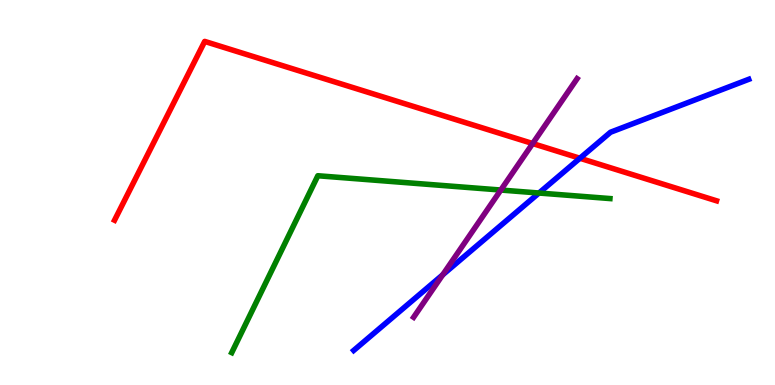[{'lines': ['blue', 'red'], 'intersections': [{'x': 7.48, 'y': 5.89}]}, {'lines': ['green', 'red'], 'intersections': []}, {'lines': ['purple', 'red'], 'intersections': [{'x': 6.87, 'y': 6.27}]}, {'lines': ['blue', 'green'], 'intersections': [{'x': 6.95, 'y': 4.99}]}, {'lines': ['blue', 'purple'], 'intersections': [{'x': 5.71, 'y': 2.86}]}, {'lines': ['green', 'purple'], 'intersections': [{'x': 6.46, 'y': 5.06}]}]